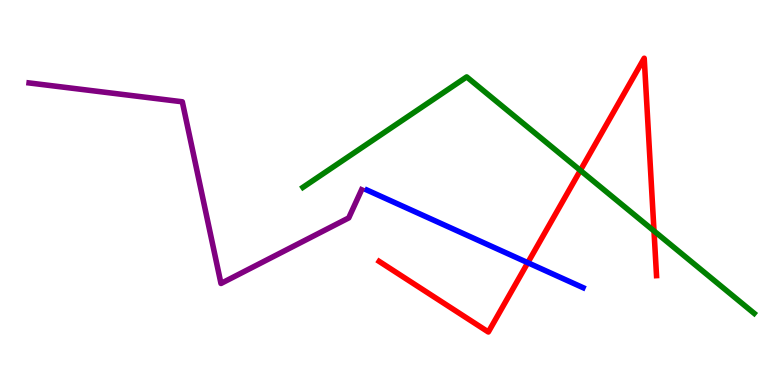[{'lines': ['blue', 'red'], 'intersections': [{'x': 6.81, 'y': 3.18}]}, {'lines': ['green', 'red'], 'intersections': [{'x': 7.49, 'y': 5.57}, {'x': 8.44, 'y': 4.0}]}, {'lines': ['purple', 'red'], 'intersections': []}, {'lines': ['blue', 'green'], 'intersections': []}, {'lines': ['blue', 'purple'], 'intersections': []}, {'lines': ['green', 'purple'], 'intersections': []}]